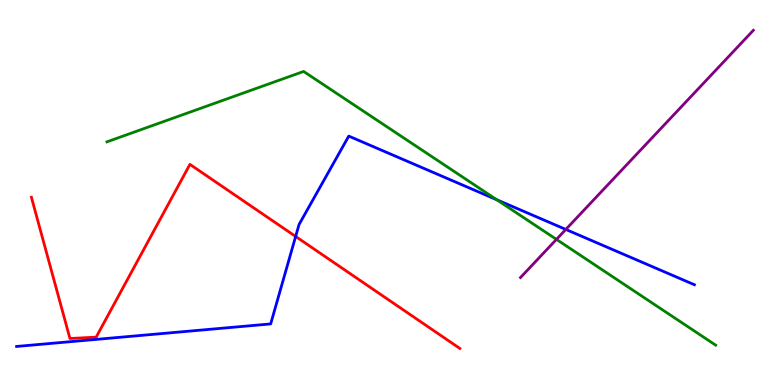[{'lines': ['blue', 'red'], 'intersections': [{'x': 3.81, 'y': 3.86}]}, {'lines': ['green', 'red'], 'intersections': []}, {'lines': ['purple', 'red'], 'intersections': []}, {'lines': ['blue', 'green'], 'intersections': [{'x': 6.41, 'y': 4.81}]}, {'lines': ['blue', 'purple'], 'intersections': [{'x': 7.3, 'y': 4.04}]}, {'lines': ['green', 'purple'], 'intersections': [{'x': 7.18, 'y': 3.78}]}]